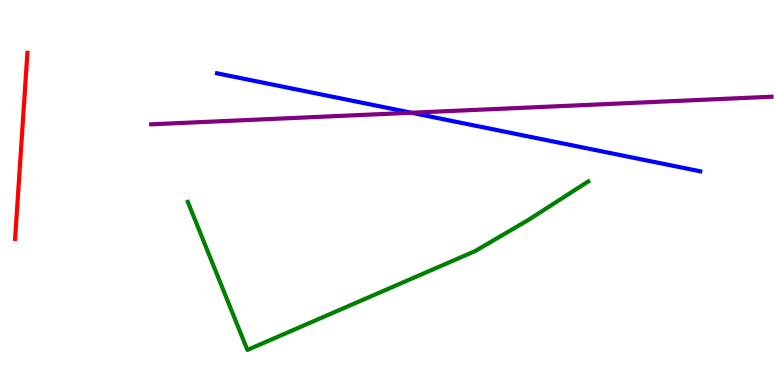[{'lines': ['blue', 'red'], 'intersections': []}, {'lines': ['green', 'red'], 'intersections': []}, {'lines': ['purple', 'red'], 'intersections': []}, {'lines': ['blue', 'green'], 'intersections': []}, {'lines': ['blue', 'purple'], 'intersections': [{'x': 5.31, 'y': 7.07}]}, {'lines': ['green', 'purple'], 'intersections': []}]